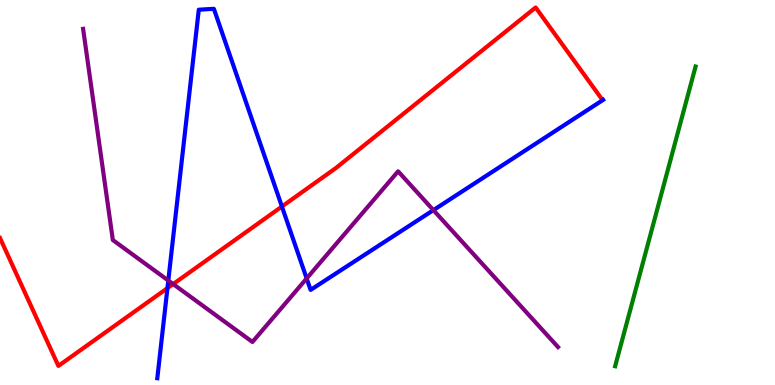[{'lines': ['blue', 'red'], 'intersections': [{'x': 2.16, 'y': 2.52}, {'x': 3.64, 'y': 4.64}]}, {'lines': ['green', 'red'], 'intersections': []}, {'lines': ['purple', 'red'], 'intersections': [{'x': 2.23, 'y': 2.62}]}, {'lines': ['blue', 'green'], 'intersections': []}, {'lines': ['blue', 'purple'], 'intersections': [{'x': 2.17, 'y': 2.71}, {'x': 3.96, 'y': 2.77}, {'x': 5.59, 'y': 4.54}]}, {'lines': ['green', 'purple'], 'intersections': []}]